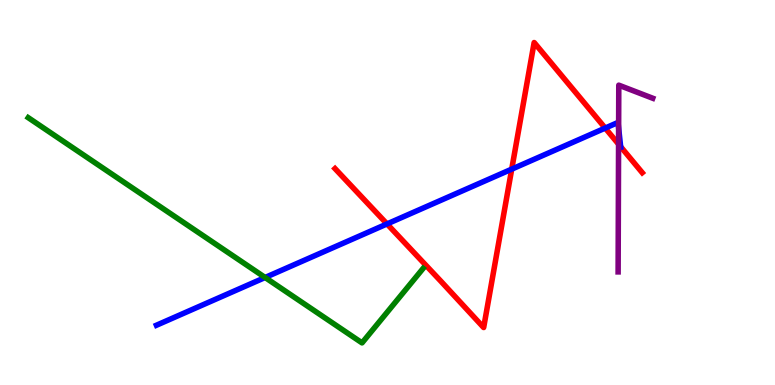[{'lines': ['blue', 'red'], 'intersections': [{'x': 4.99, 'y': 4.18}, {'x': 6.6, 'y': 5.61}, {'x': 7.81, 'y': 6.67}, {'x': 8.01, 'y': 6.19}]}, {'lines': ['green', 'red'], 'intersections': []}, {'lines': ['purple', 'red'], 'intersections': [{'x': 7.98, 'y': 6.26}]}, {'lines': ['blue', 'green'], 'intersections': [{'x': 3.42, 'y': 2.79}]}, {'lines': ['blue', 'purple'], 'intersections': [{'x': 7.98, 'y': 6.68}]}, {'lines': ['green', 'purple'], 'intersections': []}]